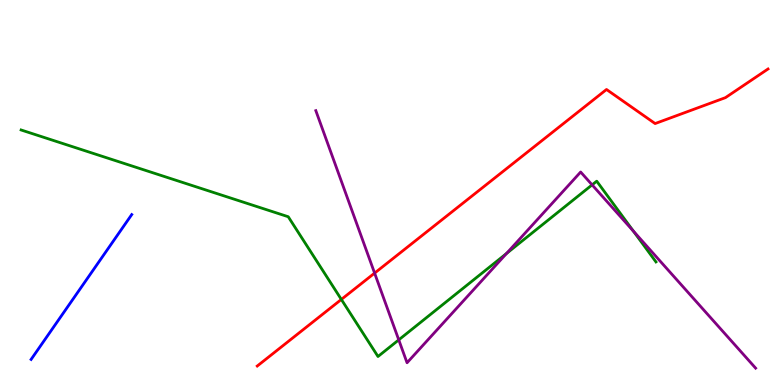[{'lines': ['blue', 'red'], 'intersections': []}, {'lines': ['green', 'red'], 'intersections': [{'x': 4.4, 'y': 2.22}]}, {'lines': ['purple', 'red'], 'intersections': [{'x': 4.83, 'y': 2.91}]}, {'lines': ['blue', 'green'], 'intersections': []}, {'lines': ['blue', 'purple'], 'intersections': []}, {'lines': ['green', 'purple'], 'intersections': [{'x': 5.15, 'y': 1.17}, {'x': 6.54, 'y': 3.42}, {'x': 7.64, 'y': 5.2}, {'x': 8.17, 'y': 4.0}]}]